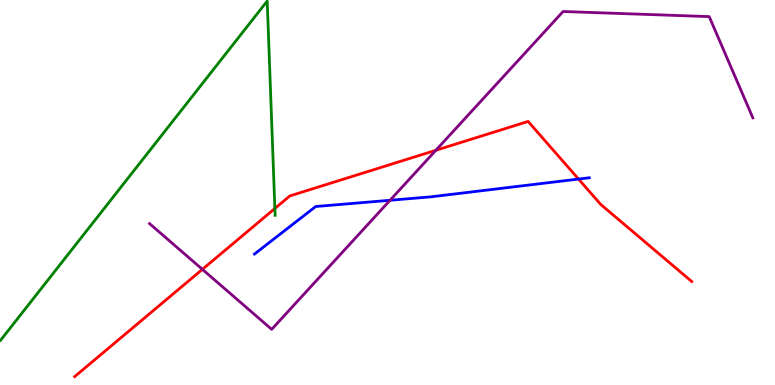[{'lines': ['blue', 'red'], 'intersections': [{'x': 7.46, 'y': 5.35}]}, {'lines': ['green', 'red'], 'intersections': [{'x': 3.55, 'y': 4.58}]}, {'lines': ['purple', 'red'], 'intersections': [{'x': 2.61, 'y': 3.0}, {'x': 5.62, 'y': 6.1}]}, {'lines': ['blue', 'green'], 'intersections': []}, {'lines': ['blue', 'purple'], 'intersections': [{'x': 5.03, 'y': 4.8}]}, {'lines': ['green', 'purple'], 'intersections': []}]